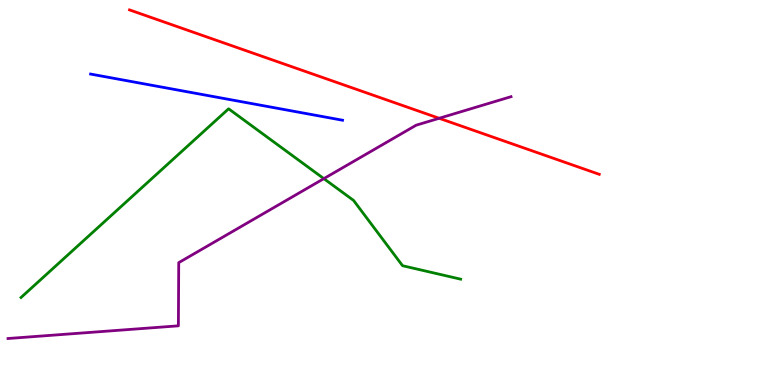[{'lines': ['blue', 'red'], 'intersections': []}, {'lines': ['green', 'red'], 'intersections': []}, {'lines': ['purple', 'red'], 'intersections': [{'x': 5.67, 'y': 6.93}]}, {'lines': ['blue', 'green'], 'intersections': []}, {'lines': ['blue', 'purple'], 'intersections': []}, {'lines': ['green', 'purple'], 'intersections': [{'x': 4.18, 'y': 5.36}]}]